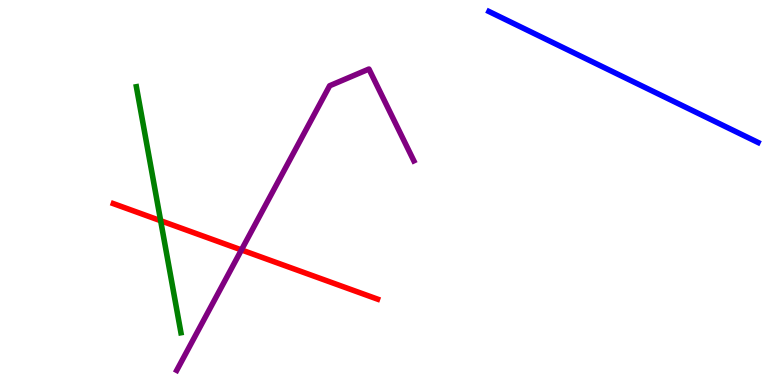[{'lines': ['blue', 'red'], 'intersections': []}, {'lines': ['green', 'red'], 'intersections': [{'x': 2.07, 'y': 4.27}]}, {'lines': ['purple', 'red'], 'intersections': [{'x': 3.12, 'y': 3.51}]}, {'lines': ['blue', 'green'], 'intersections': []}, {'lines': ['blue', 'purple'], 'intersections': []}, {'lines': ['green', 'purple'], 'intersections': []}]